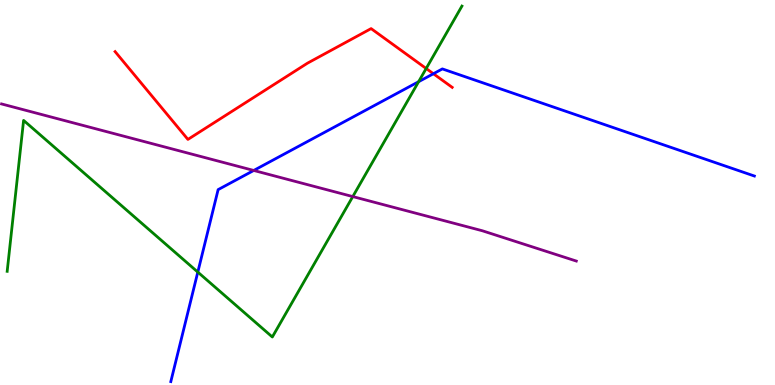[{'lines': ['blue', 'red'], 'intersections': [{'x': 5.59, 'y': 8.08}]}, {'lines': ['green', 'red'], 'intersections': [{'x': 5.5, 'y': 8.22}]}, {'lines': ['purple', 'red'], 'intersections': []}, {'lines': ['blue', 'green'], 'intersections': [{'x': 2.55, 'y': 2.93}, {'x': 5.4, 'y': 7.88}]}, {'lines': ['blue', 'purple'], 'intersections': [{'x': 3.27, 'y': 5.57}]}, {'lines': ['green', 'purple'], 'intersections': [{'x': 4.55, 'y': 4.89}]}]